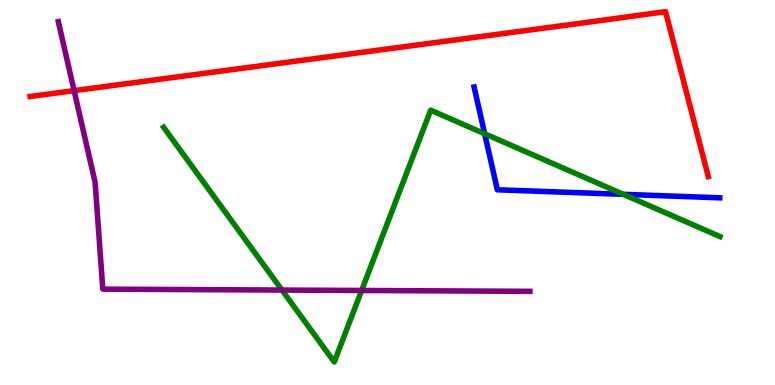[{'lines': ['blue', 'red'], 'intersections': []}, {'lines': ['green', 'red'], 'intersections': []}, {'lines': ['purple', 'red'], 'intersections': [{'x': 0.956, 'y': 7.65}]}, {'lines': ['blue', 'green'], 'intersections': [{'x': 6.25, 'y': 6.53}, {'x': 8.04, 'y': 4.95}]}, {'lines': ['blue', 'purple'], 'intersections': []}, {'lines': ['green', 'purple'], 'intersections': [{'x': 3.64, 'y': 2.47}, {'x': 4.67, 'y': 2.46}]}]